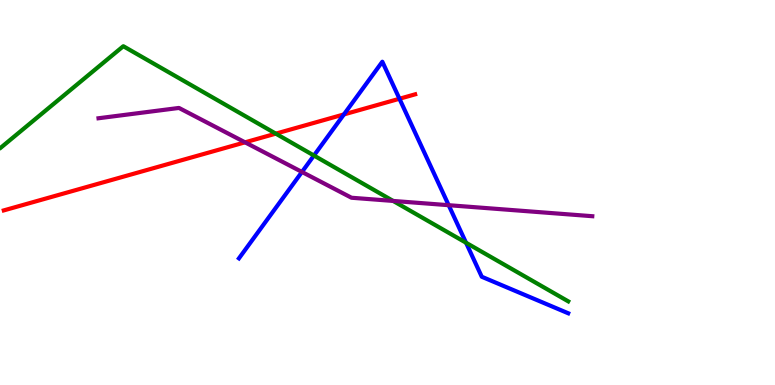[{'lines': ['blue', 'red'], 'intersections': [{'x': 4.44, 'y': 7.03}, {'x': 5.15, 'y': 7.43}]}, {'lines': ['green', 'red'], 'intersections': [{'x': 3.56, 'y': 6.53}]}, {'lines': ['purple', 'red'], 'intersections': [{'x': 3.16, 'y': 6.3}]}, {'lines': ['blue', 'green'], 'intersections': [{'x': 4.05, 'y': 5.96}, {'x': 6.01, 'y': 3.7}]}, {'lines': ['blue', 'purple'], 'intersections': [{'x': 3.9, 'y': 5.53}, {'x': 5.79, 'y': 4.67}]}, {'lines': ['green', 'purple'], 'intersections': [{'x': 5.07, 'y': 4.78}]}]